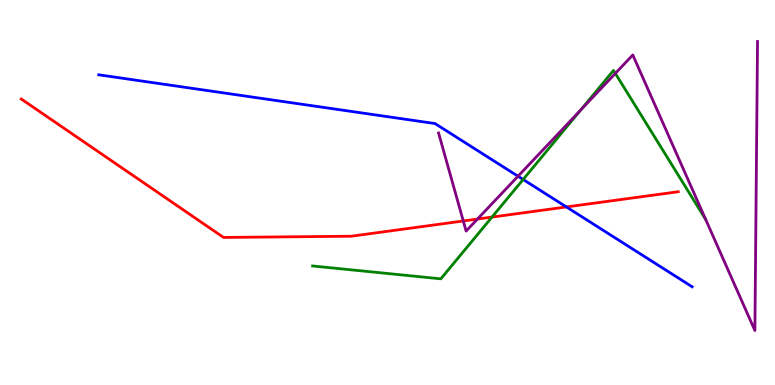[{'lines': ['blue', 'red'], 'intersections': [{'x': 7.31, 'y': 4.62}]}, {'lines': ['green', 'red'], 'intersections': [{'x': 6.35, 'y': 4.36}]}, {'lines': ['purple', 'red'], 'intersections': [{'x': 5.98, 'y': 4.26}, {'x': 6.16, 'y': 4.31}]}, {'lines': ['blue', 'green'], 'intersections': [{'x': 6.75, 'y': 5.34}]}, {'lines': ['blue', 'purple'], 'intersections': [{'x': 6.68, 'y': 5.42}]}, {'lines': ['green', 'purple'], 'intersections': [{'x': 7.49, 'y': 7.14}, {'x': 7.94, 'y': 8.09}]}]